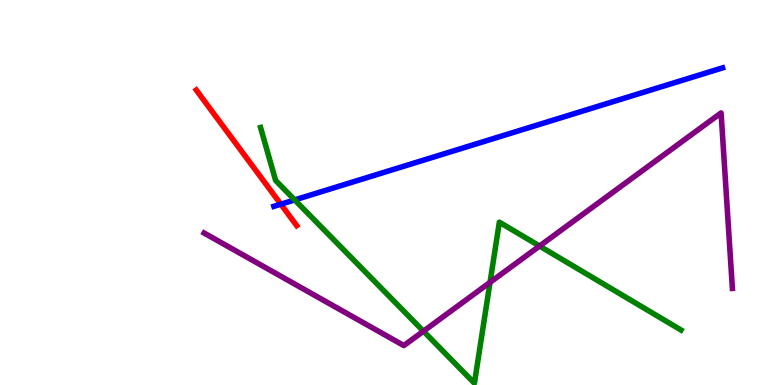[{'lines': ['blue', 'red'], 'intersections': [{'x': 3.62, 'y': 4.7}]}, {'lines': ['green', 'red'], 'intersections': []}, {'lines': ['purple', 'red'], 'intersections': []}, {'lines': ['blue', 'green'], 'intersections': [{'x': 3.8, 'y': 4.81}]}, {'lines': ['blue', 'purple'], 'intersections': []}, {'lines': ['green', 'purple'], 'intersections': [{'x': 5.46, 'y': 1.4}, {'x': 6.32, 'y': 2.67}, {'x': 6.96, 'y': 3.61}]}]